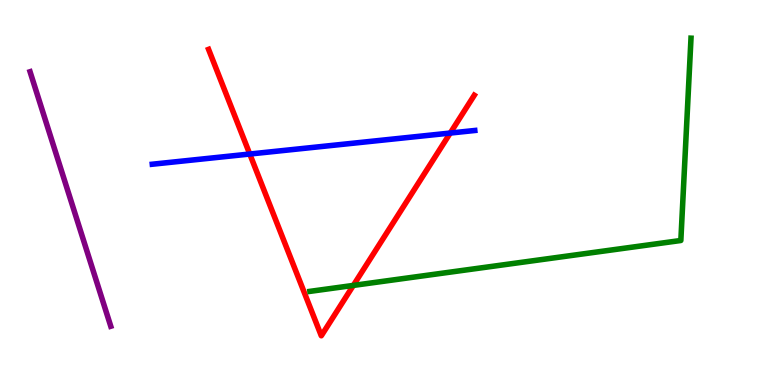[{'lines': ['blue', 'red'], 'intersections': [{'x': 3.22, 'y': 6.0}, {'x': 5.81, 'y': 6.54}]}, {'lines': ['green', 'red'], 'intersections': [{'x': 4.56, 'y': 2.59}]}, {'lines': ['purple', 'red'], 'intersections': []}, {'lines': ['blue', 'green'], 'intersections': []}, {'lines': ['blue', 'purple'], 'intersections': []}, {'lines': ['green', 'purple'], 'intersections': []}]